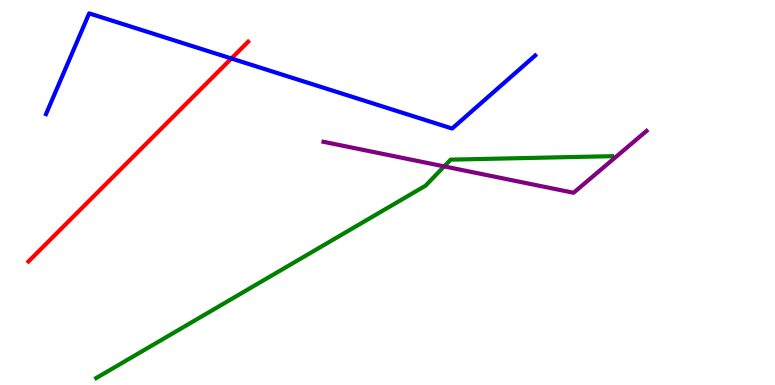[{'lines': ['blue', 'red'], 'intersections': [{'x': 2.99, 'y': 8.48}]}, {'lines': ['green', 'red'], 'intersections': []}, {'lines': ['purple', 'red'], 'intersections': []}, {'lines': ['blue', 'green'], 'intersections': []}, {'lines': ['blue', 'purple'], 'intersections': []}, {'lines': ['green', 'purple'], 'intersections': [{'x': 5.73, 'y': 5.68}]}]